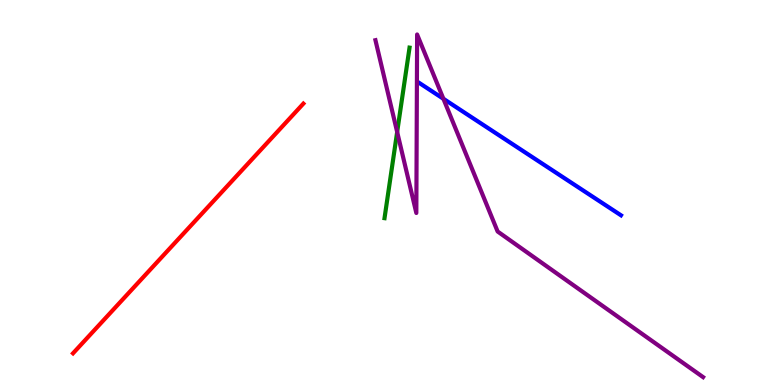[{'lines': ['blue', 'red'], 'intersections': []}, {'lines': ['green', 'red'], 'intersections': []}, {'lines': ['purple', 'red'], 'intersections': []}, {'lines': ['blue', 'green'], 'intersections': []}, {'lines': ['blue', 'purple'], 'intersections': [{'x': 5.72, 'y': 7.43}]}, {'lines': ['green', 'purple'], 'intersections': [{'x': 5.12, 'y': 6.57}]}]